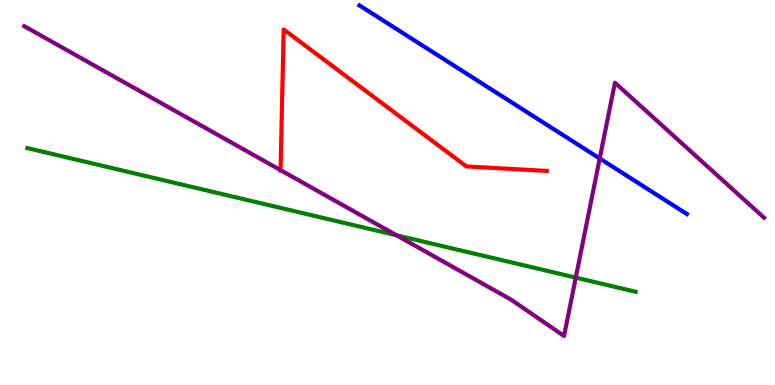[{'lines': ['blue', 'red'], 'intersections': []}, {'lines': ['green', 'red'], 'intersections': []}, {'lines': ['purple', 'red'], 'intersections': [{'x': 3.62, 'y': 5.58}]}, {'lines': ['blue', 'green'], 'intersections': []}, {'lines': ['blue', 'purple'], 'intersections': [{'x': 7.74, 'y': 5.88}]}, {'lines': ['green', 'purple'], 'intersections': [{'x': 5.12, 'y': 3.89}, {'x': 7.43, 'y': 2.79}]}]